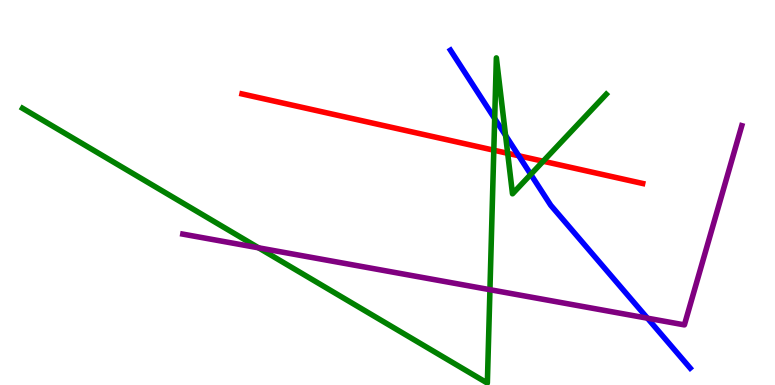[{'lines': ['blue', 'red'], 'intersections': [{'x': 6.69, 'y': 5.95}]}, {'lines': ['green', 'red'], 'intersections': [{'x': 6.37, 'y': 6.1}, {'x': 6.55, 'y': 6.02}, {'x': 7.01, 'y': 5.81}]}, {'lines': ['purple', 'red'], 'intersections': []}, {'lines': ['blue', 'green'], 'intersections': [{'x': 6.38, 'y': 6.92}, {'x': 6.52, 'y': 6.48}, {'x': 6.85, 'y': 5.47}]}, {'lines': ['blue', 'purple'], 'intersections': [{'x': 8.35, 'y': 1.74}]}, {'lines': ['green', 'purple'], 'intersections': [{'x': 3.34, 'y': 3.56}, {'x': 6.32, 'y': 2.48}]}]